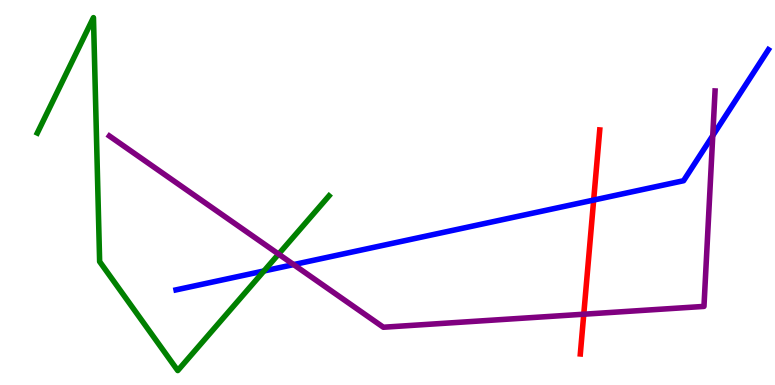[{'lines': ['blue', 'red'], 'intersections': [{'x': 7.66, 'y': 4.8}]}, {'lines': ['green', 'red'], 'intersections': []}, {'lines': ['purple', 'red'], 'intersections': [{'x': 7.53, 'y': 1.84}]}, {'lines': ['blue', 'green'], 'intersections': [{'x': 3.41, 'y': 2.96}]}, {'lines': ['blue', 'purple'], 'intersections': [{'x': 3.79, 'y': 3.13}, {'x': 9.2, 'y': 6.48}]}, {'lines': ['green', 'purple'], 'intersections': [{'x': 3.59, 'y': 3.4}]}]